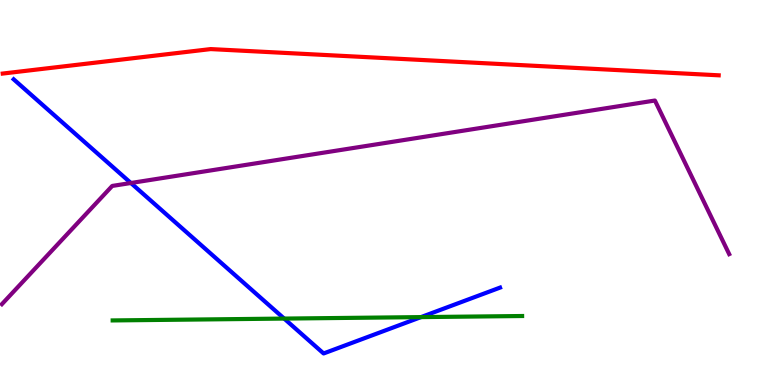[{'lines': ['blue', 'red'], 'intersections': []}, {'lines': ['green', 'red'], 'intersections': []}, {'lines': ['purple', 'red'], 'intersections': []}, {'lines': ['blue', 'green'], 'intersections': [{'x': 3.67, 'y': 1.73}, {'x': 5.43, 'y': 1.76}]}, {'lines': ['blue', 'purple'], 'intersections': [{'x': 1.69, 'y': 5.25}]}, {'lines': ['green', 'purple'], 'intersections': []}]